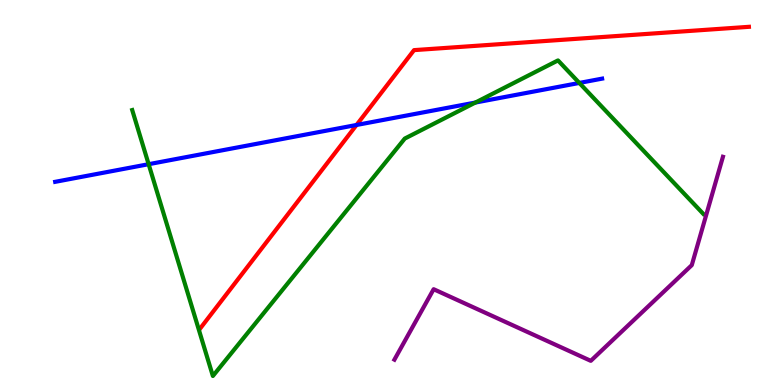[{'lines': ['blue', 'red'], 'intersections': [{'x': 4.6, 'y': 6.75}]}, {'lines': ['green', 'red'], 'intersections': []}, {'lines': ['purple', 'red'], 'intersections': []}, {'lines': ['blue', 'green'], 'intersections': [{'x': 1.92, 'y': 5.74}, {'x': 6.13, 'y': 7.34}, {'x': 7.48, 'y': 7.85}]}, {'lines': ['blue', 'purple'], 'intersections': []}, {'lines': ['green', 'purple'], 'intersections': []}]